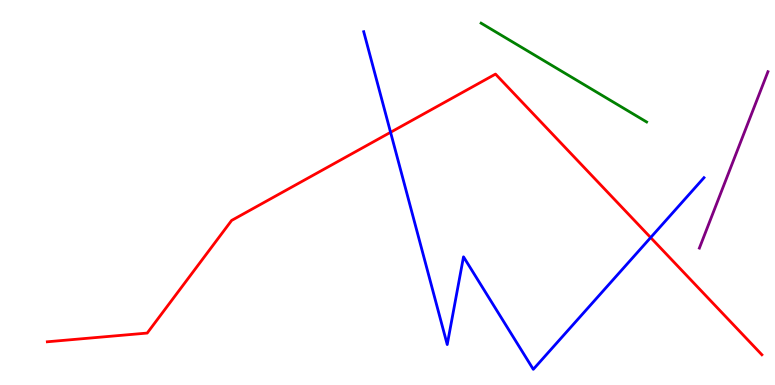[{'lines': ['blue', 'red'], 'intersections': [{'x': 5.04, 'y': 6.56}, {'x': 8.4, 'y': 3.83}]}, {'lines': ['green', 'red'], 'intersections': []}, {'lines': ['purple', 'red'], 'intersections': []}, {'lines': ['blue', 'green'], 'intersections': []}, {'lines': ['blue', 'purple'], 'intersections': []}, {'lines': ['green', 'purple'], 'intersections': []}]